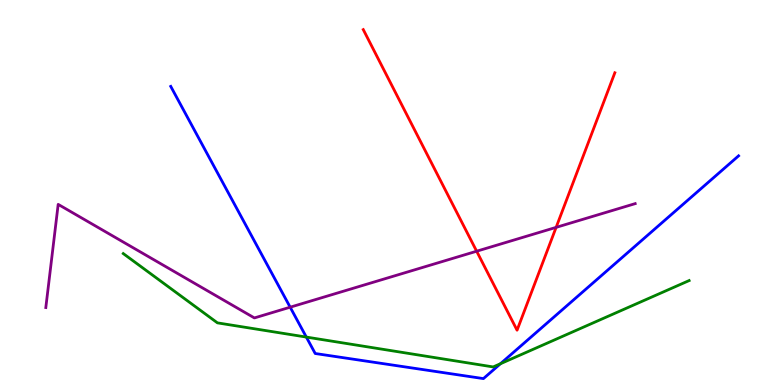[{'lines': ['blue', 'red'], 'intersections': []}, {'lines': ['green', 'red'], 'intersections': []}, {'lines': ['purple', 'red'], 'intersections': [{'x': 6.15, 'y': 3.47}, {'x': 7.18, 'y': 4.09}]}, {'lines': ['blue', 'green'], 'intersections': [{'x': 3.95, 'y': 1.24}, {'x': 6.46, 'y': 0.553}]}, {'lines': ['blue', 'purple'], 'intersections': [{'x': 3.74, 'y': 2.02}]}, {'lines': ['green', 'purple'], 'intersections': []}]